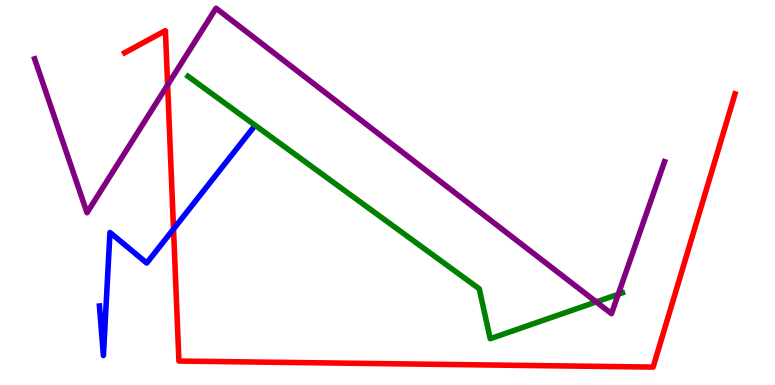[{'lines': ['blue', 'red'], 'intersections': [{'x': 2.24, 'y': 4.05}]}, {'lines': ['green', 'red'], 'intersections': []}, {'lines': ['purple', 'red'], 'intersections': [{'x': 2.16, 'y': 7.79}]}, {'lines': ['blue', 'green'], 'intersections': []}, {'lines': ['blue', 'purple'], 'intersections': []}, {'lines': ['green', 'purple'], 'intersections': [{'x': 7.69, 'y': 2.16}, {'x': 7.98, 'y': 2.36}]}]